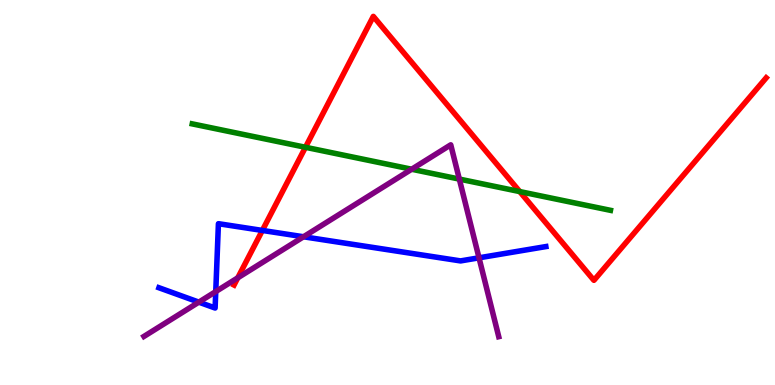[{'lines': ['blue', 'red'], 'intersections': [{'x': 3.39, 'y': 4.01}]}, {'lines': ['green', 'red'], 'intersections': [{'x': 3.94, 'y': 6.17}, {'x': 6.71, 'y': 5.02}]}, {'lines': ['purple', 'red'], 'intersections': [{'x': 3.07, 'y': 2.78}]}, {'lines': ['blue', 'green'], 'intersections': []}, {'lines': ['blue', 'purple'], 'intersections': [{'x': 2.57, 'y': 2.15}, {'x': 2.78, 'y': 2.43}, {'x': 3.92, 'y': 3.85}, {'x': 6.18, 'y': 3.3}]}, {'lines': ['green', 'purple'], 'intersections': [{'x': 5.31, 'y': 5.6}, {'x': 5.93, 'y': 5.35}]}]